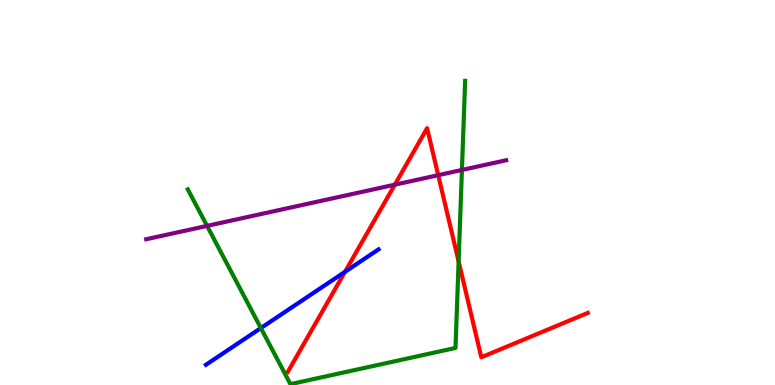[{'lines': ['blue', 'red'], 'intersections': [{'x': 4.45, 'y': 2.94}]}, {'lines': ['green', 'red'], 'intersections': [{'x': 5.92, 'y': 3.21}]}, {'lines': ['purple', 'red'], 'intersections': [{'x': 5.09, 'y': 5.2}, {'x': 5.65, 'y': 5.45}]}, {'lines': ['blue', 'green'], 'intersections': [{'x': 3.37, 'y': 1.48}]}, {'lines': ['blue', 'purple'], 'intersections': []}, {'lines': ['green', 'purple'], 'intersections': [{'x': 2.67, 'y': 4.13}, {'x': 5.96, 'y': 5.59}]}]